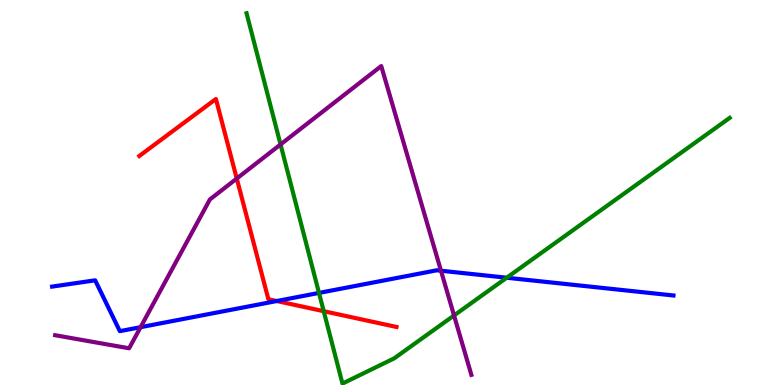[{'lines': ['blue', 'red'], 'intersections': [{'x': 3.57, 'y': 2.18}]}, {'lines': ['green', 'red'], 'intersections': [{'x': 4.18, 'y': 1.92}]}, {'lines': ['purple', 'red'], 'intersections': [{'x': 3.05, 'y': 5.36}]}, {'lines': ['blue', 'green'], 'intersections': [{'x': 4.12, 'y': 2.39}, {'x': 6.54, 'y': 2.79}]}, {'lines': ['blue', 'purple'], 'intersections': [{'x': 1.81, 'y': 1.5}, {'x': 5.69, 'y': 2.97}]}, {'lines': ['green', 'purple'], 'intersections': [{'x': 3.62, 'y': 6.25}, {'x': 5.86, 'y': 1.81}]}]